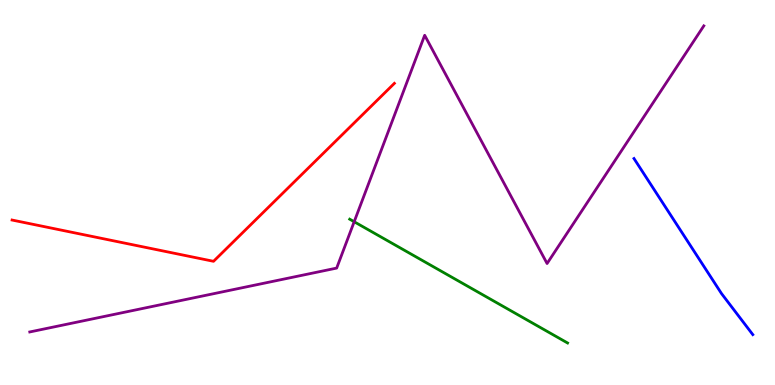[{'lines': ['blue', 'red'], 'intersections': []}, {'lines': ['green', 'red'], 'intersections': []}, {'lines': ['purple', 'red'], 'intersections': []}, {'lines': ['blue', 'green'], 'intersections': []}, {'lines': ['blue', 'purple'], 'intersections': []}, {'lines': ['green', 'purple'], 'intersections': [{'x': 4.57, 'y': 4.24}]}]